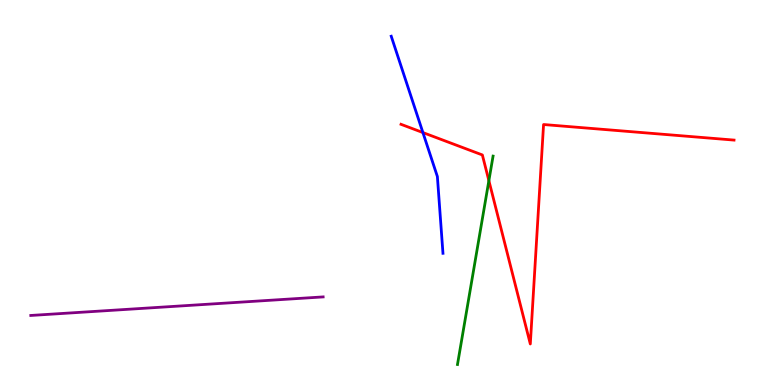[{'lines': ['blue', 'red'], 'intersections': [{'x': 5.46, 'y': 6.56}]}, {'lines': ['green', 'red'], 'intersections': [{'x': 6.31, 'y': 5.31}]}, {'lines': ['purple', 'red'], 'intersections': []}, {'lines': ['blue', 'green'], 'intersections': []}, {'lines': ['blue', 'purple'], 'intersections': []}, {'lines': ['green', 'purple'], 'intersections': []}]